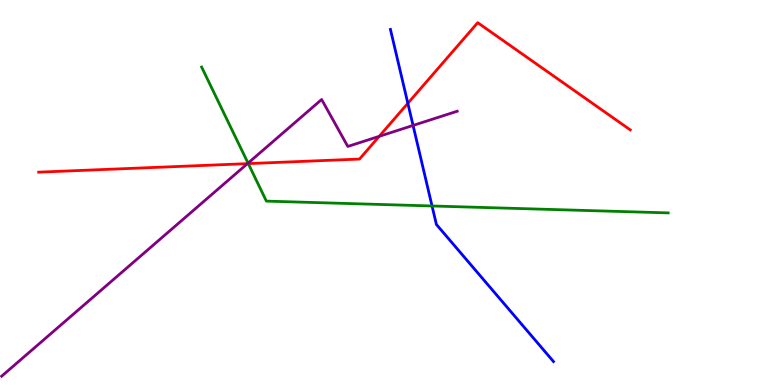[{'lines': ['blue', 'red'], 'intersections': [{'x': 5.26, 'y': 7.32}]}, {'lines': ['green', 'red'], 'intersections': [{'x': 3.2, 'y': 5.75}]}, {'lines': ['purple', 'red'], 'intersections': [{'x': 3.19, 'y': 5.75}, {'x': 4.89, 'y': 6.46}]}, {'lines': ['blue', 'green'], 'intersections': [{'x': 5.57, 'y': 4.65}]}, {'lines': ['blue', 'purple'], 'intersections': [{'x': 5.33, 'y': 6.74}]}, {'lines': ['green', 'purple'], 'intersections': [{'x': 3.2, 'y': 5.76}]}]